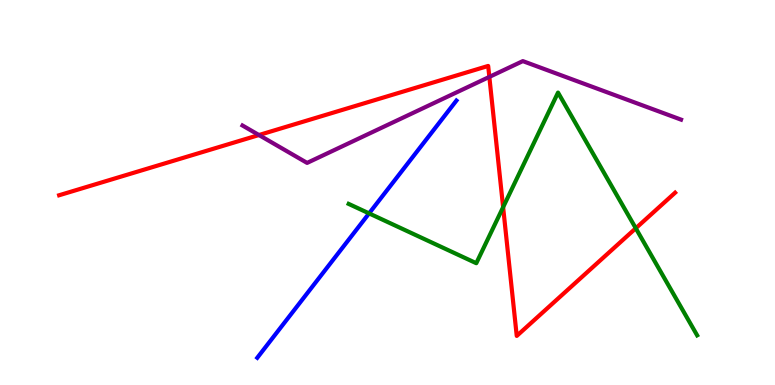[{'lines': ['blue', 'red'], 'intersections': []}, {'lines': ['green', 'red'], 'intersections': [{'x': 6.49, 'y': 4.62}, {'x': 8.2, 'y': 4.07}]}, {'lines': ['purple', 'red'], 'intersections': [{'x': 3.34, 'y': 6.49}, {'x': 6.31, 'y': 8.0}]}, {'lines': ['blue', 'green'], 'intersections': [{'x': 4.76, 'y': 4.46}]}, {'lines': ['blue', 'purple'], 'intersections': []}, {'lines': ['green', 'purple'], 'intersections': []}]